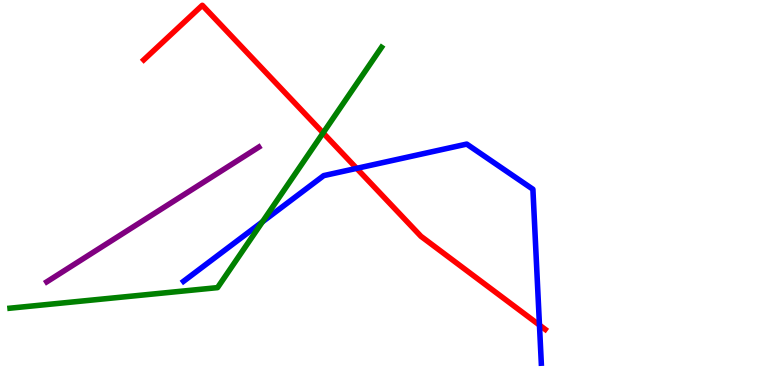[{'lines': ['blue', 'red'], 'intersections': [{'x': 4.6, 'y': 5.63}, {'x': 6.96, 'y': 1.56}]}, {'lines': ['green', 'red'], 'intersections': [{'x': 4.17, 'y': 6.55}]}, {'lines': ['purple', 'red'], 'intersections': []}, {'lines': ['blue', 'green'], 'intersections': [{'x': 3.39, 'y': 4.24}]}, {'lines': ['blue', 'purple'], 'intersections': []}, {'lines': ['green', 'purple'], 'intersections': []}]